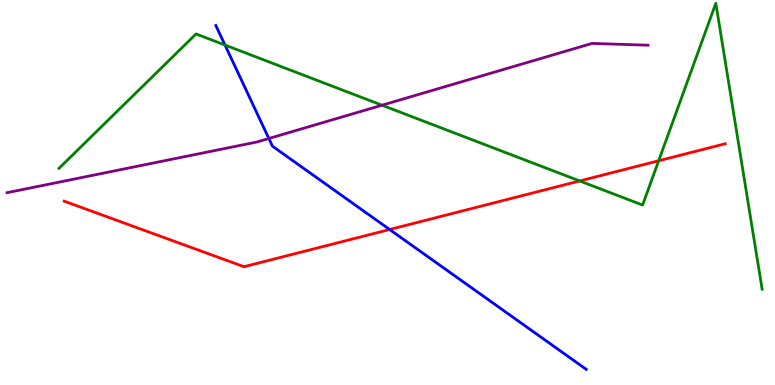[{'lines': ['blue', 'red'], 'intersections': [{'x': 5.03, 'y': 4.04}]}, {'lines': ['green', 'red'], 'intersections': [{'x': 7.48, 'y': 5.3}, {'x': 8.5, 'y': 5.82}]}, {'lines': ['purple', 'red'], 'intersections': []}, {'lines': ['blue', 'green'], 'intersections': [{'x': 2.9, 'y': 8.83}]}, {'lines': ['blue', 'purple'], 'intersections': [{'x': 3.47, 'y': 6.4}]}, {'lines': ['green', 'purple'], 'intersections': [{'x': 4.93, 'y': 7.27}]}]